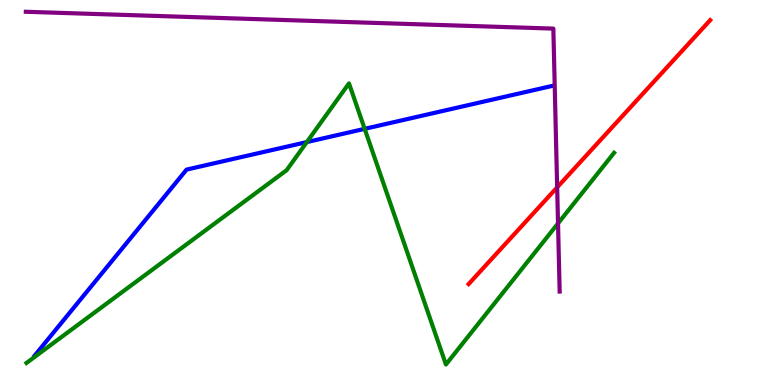[{'lines': ['blue', 'red'], 'intersections': []}, {'lines': ['green', 'red'], 'intersections': []}, {'lines': ['purple', 'red'], 'intersections': [{'x': 7.19, 'y': 5.13}]}, {'lines': ['blue', 'green'], 'intersections': [{'x': 3.96, 'y': 6.31}, {'x': 4.71, 'y': 6.65}]}, {'lines': ['blue', 'purple'], 'intersections': []}, {'lines': ['green', 'purple'], 'intersections': [{'x': 7.2, 'y': 4.2}]}]